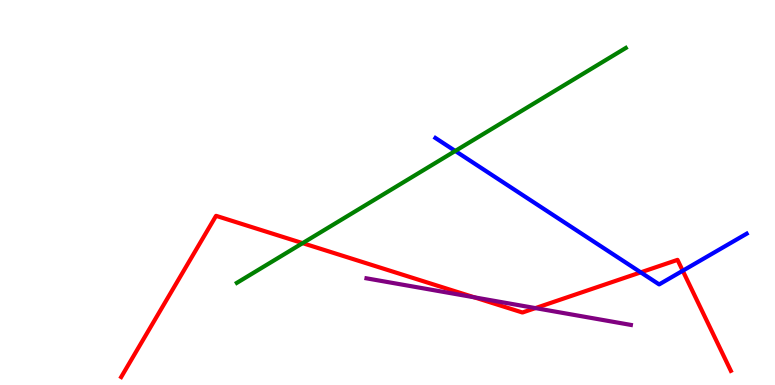[{'lines': ['blue', 'red'], 'intersections': [{'x': 8.27, 'y': 2.93}, {'x': 8.81, 'y': 2.97}]}, {'lines': ['green', 'red'], 'intersections': [{'x': 3.9, 'y': 3.68}]}, {'lines': ['purple', 'red'], 'intersections': [{'x': 6.12, 'y': 2.28}, {'x': 6.91, 'y': 2.0}]}, {'lines': ['blue', 'green'], 'intersections': [{'x': 5.87, 'y': 6.08}]}, {'lines': ['blue', 'purple'], 'intersections': []}, {'lines': ['green', 'purple'], 'intersections': []}]